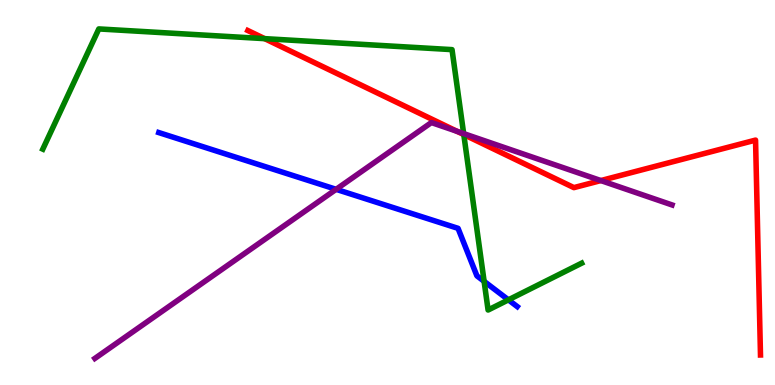[{'lines': ['blue', 'red'], 'intersections': []}, {'lines': ['green', 'red'], 'intersections': [{'x': 3.41, 'y': 9.0}, {'x': 5.98, 'y': 6.5}]}, {'lines': ['purple', 'red'], 'intersections': [{'x': 5.9, 'y': 6.59}, {'x': 7.75, 'y': 5.31}]}, {'lines': ['blue', 'green'], 'intersections': [{'x': 6.25, 'y': 2.69}, {'x': 6.56, 'y': 2.21}]}, {'lines': ['blue', 'purple'], 'intersections': [{'x': 4.34, 'y': 5.08}]}, {'lines': ['green', 'purple'], 'intersections': [{'x': 5.98, 'y': 6.53}]}]